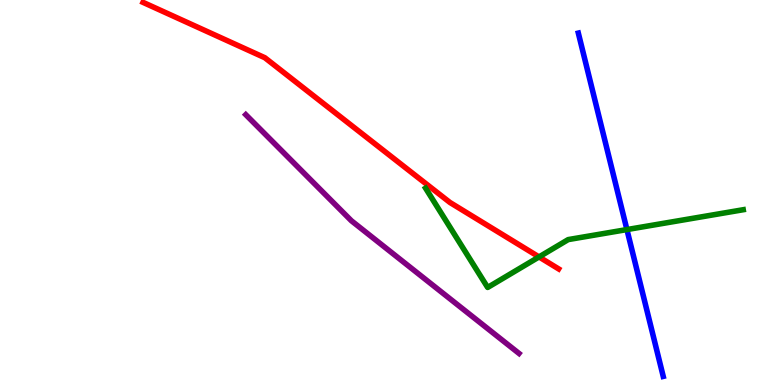[{'lines': ['blue', 'red'], 'intersections': []}, {'lines': ['green', 'red'], 'intersections': [{'x': 6.96, 'y': 3.33}]}, {'lines': ['purple', 'red'], 'intersections': []}, {'lines': ['blue', 'green'], 'intersections': [{'x': 8.09, 'y': 4.04}]}, {'lines': ['blue', 'purple'], 'intersections': []}, {'lines': ['green', 'purple'], 'intersections': []}]